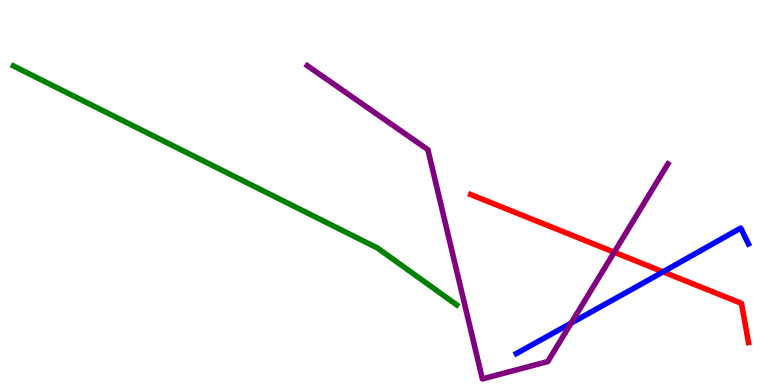[{'lines': ['blue', 'red'], 'intersections': [{'x': 8.56, 'y': 2.94}]}, {'lines': ['green', 'red'], 'intersections': []}, {'lines': ['purple', 'red'], 'intersections': [{'x': 7.93, 'y': 3.45}]}, {'lines': ['blue', 'green'], 'intersections': []}, {'lines': ['blue', 'purple'], 'intersections': [{'x': 7.37, 'y': 1.61}]}, {'lines': ['green', 'purple'], 'intersections': []}]